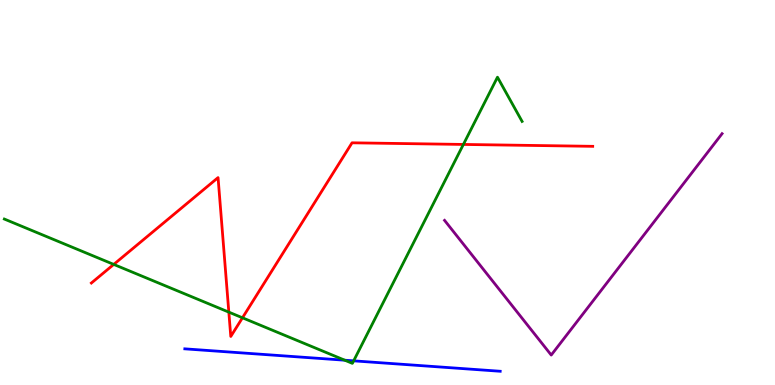[{'lines': ['blue', 'red'], 'intersections': []}, {'lines': ['green', 'red'], 'intersections': [{'x': 1.47, 'y': 3.13}, {'x': 2.95, 'y': 1.89}, {'x': 3.13, 'y': 1.75}, {'x': 5.98, 'y': 6.25}]}, {'lines': ['purple', 'red'], 'intersections': []}, {'lines': ['blue', 'green'], 'intersections': [{'x': 4.45, 'y': 0.644}, {'x': 4.56, 'y': 0.627}]}, {'lines': ['blue', 'purple'], 'intersections': []}, {'lines': ['green', 'purple'], 'intersections': []}]